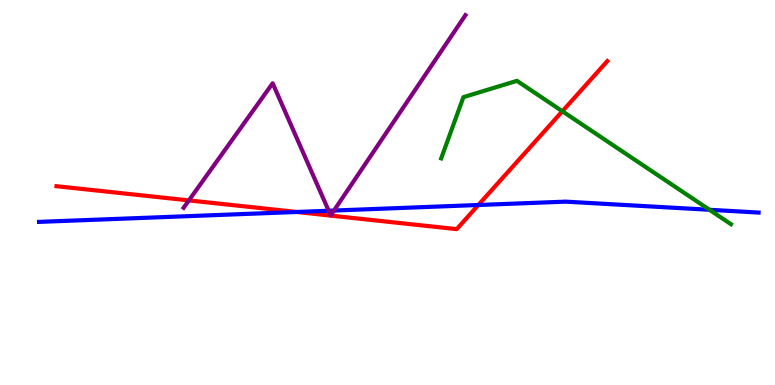[{'lines': ['blue', 'red'], 'intersections': [{'x': 3.83, 'y': 4.49}, {'x': 6.17, 'y': 4.68}]}, {'lines': ['green', 'red'], 'intersections': [{'x': 7.26, 'y': 7.11}]}, {'lines': ['purple', 'red'], 'intersections': [{'x': 2.44, 'y': 4.79}]}, {'lines': ['blue', 'green'], 'intersections': [{'x': 9.15, 'y': 4.55}]}, {'lines': ['blue', 'purple'], 'intersections': [{'x': 4.24, 'y': 4.53}, {'x': 4.31, 'y': 4.53}]}, {'lines': ['green', 'purple'], 'intersections': []}]